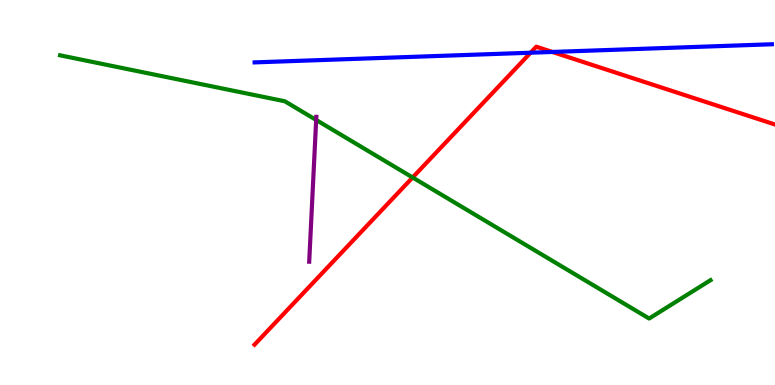[{'lines': ['blue', 'red'], 'intersections': [{'x': 6.85, 'y': 8.63}, {'x': 7.13, 'y': 8.65}]}, {'lines': ['green', 'red'], 'intersections': [{'x': 5.32, 'y': 5.39}]}, {'lines': ['purple', 'red'], 'intersections': []}, {'lines': ['blue', 'green'], 'intersections': []}, {'lines': ['blue', 'purple'], 'intersections': []}, {'lines': ['green', 'purple'], 'intersections': [{'x': 4.08, 'y': 6.88}]}]